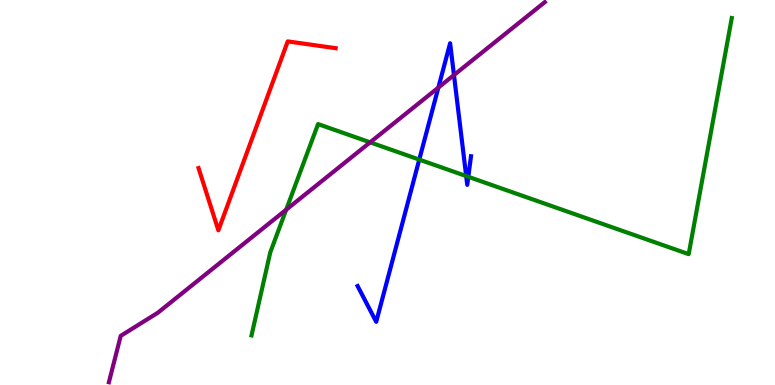[{'lines': ['blue', 'red'], 'intersections': []}, {'lines': ['green', 'red'], 'intersections': []}, {'lines': ['purple', 'red'], 'intersections': []}, {'lines': ['blue', 'green'], 'intersections': [{'x': 5.41, 'y': 5.85}, {'x': 6.02, 'y': 5.43}, {'x': 6.04, 'y': 5.41}]}, {'lines': ['blue', 'purple'], 'intersections': [{'x': 5.66, 'y': 7.73}, {'x': 5.86, 'y': 8.05}]}, {'lines': ['green', 'purple'], 'intersections': [{'x': 3.69, 'y': 4.55}, {'x': 4.78, 'y': 6.3}]}]